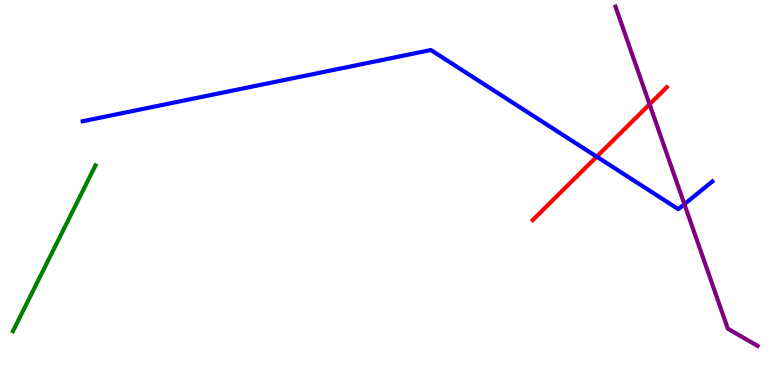[{'lines': ['blue', 'red'], 'intersections': [{'x': 7.7, 'y': 5.93}]}, {'lines': ['green', 'red'], 'intersections': []}, {'lines': ['purple', 'red'], 'intersections': [{'x': 8.38, 'y': 7.29}]}, {'lines': ['blue', 'green'], 'intersections': []}, {'lines': ['blue', 'purple'], 'intersections': [{'x': 8.83, 'y': 4.7}]}, {'lines': ['green', 'purple'], 'intersections': []}]